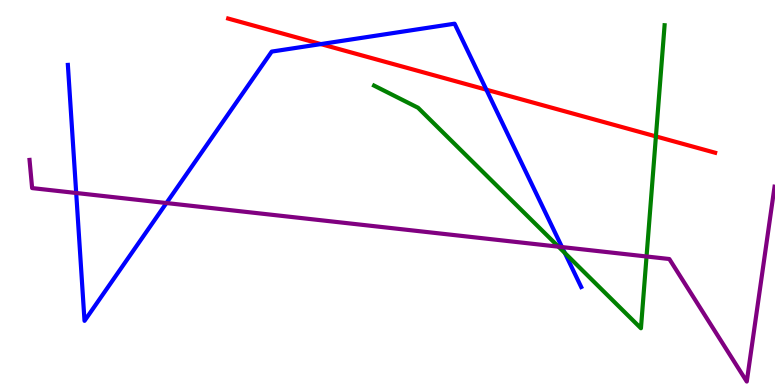[{'lines': ['blue', 'red'], 'intersections': [{'x': 4.14, 'y': 8.85}, {'x': 6.28, 'y': 7.67}]}, {'lines': ['green', 'red'], 'intersections': [{'x': 8.46, 'y': 6.46}]}, {'lines': ['purple', 'red'], 'intersections': []}, {'lines': ['blue', 'green'], 'intersections': [{'x': 7.29, 'y': 3.43}]}, {'lines': ['blue', 'purple'], 'intersections': [{'x': 0.983, 'y': 4.99}, {'x': 2.15, 'y': 4.73}, {'x': 7.25, 'y': 3.58}]}, {'lines': ['green', 'purple'], 'intersections': [{'x': 7.21, 'y': 3.59}, {'x': 8.34, 'y': 3.34}]}]